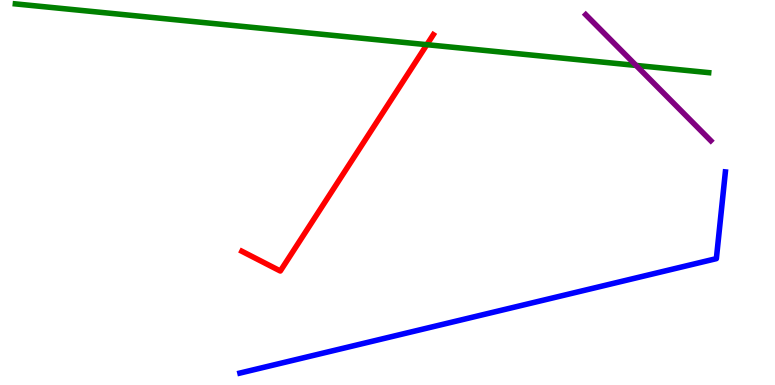[{'lines': ['blue', 'red'], 'intersections': []}, {'lines': ['green', 'red'], 'intersections': [{'x': 5.51, 'y': 8.84}]}, {'lines': ['purple', 'red'], 'intersections': []}, {'lines': ['blue', 'green'], 'intersections': []}, {'lines': ['blue', 'purple'], 'intersections': []}, {'lines': ['green', 'purple'], 'intersections': [{'x': 8.21, 'y': 8.3}]}]